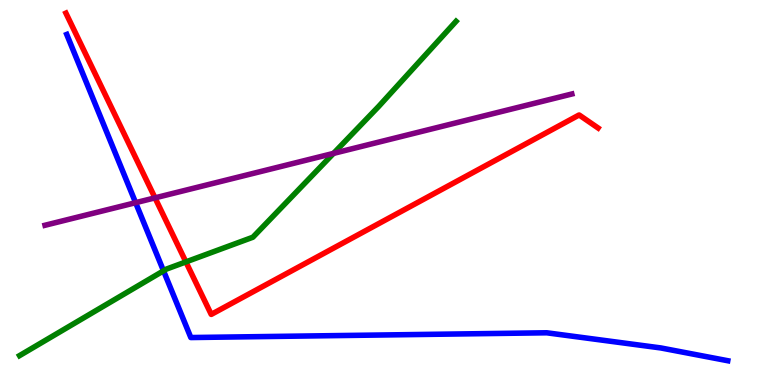[{'lines': ['blue', 'red'], 'intersections': []}, {'lines': ['green', 'red'], 'intersections': [{'x': 2.4, 'y': 3.2}]}, {'lines': ['purple', 'red'], 'intersections': [{'x': 2.0, 'y': 4.86}]}, {'lines': ['blue', 'green'], 'intersections': [{'x': 2.11, 'y': 2.97}]}, {'lines': ['blue', 'purple'], 'intersections': [{'x': 1.75, 'y': 4.74}]}, {'lines': ['green', 'purple'], 'intersections': [{'x': 4.3, 'y': 6.02}]}]